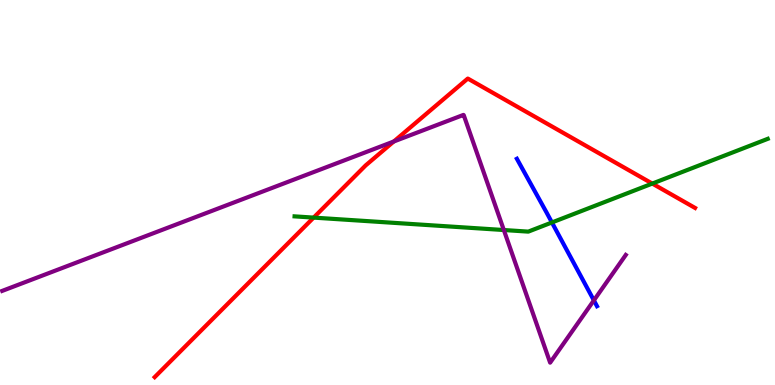[{'lines': ['blue', 'red'], 'intersections': []}, {'lines': ['green', 'red'], 'intersections': [{'x': 4.05, 'y': 4.35}, {'x': 8.42, 'y': 5.23}]}, {'lines': ['purple', 'red'], 'intersections': [{'x': 5.08, 'y': 6.32}]}, {'lines': ['blue', 'green'], 'intersections': [{'x': 7.12, 'y': 4.22}]}, {'lines': ['blue', 'purple'], 'intersections': [{'x': 7.66, 'y': 2.2}]}, {'lines': ['green', 'purple'], 'intersections': [{'x': 6.5, 'y': 4.03}]}]